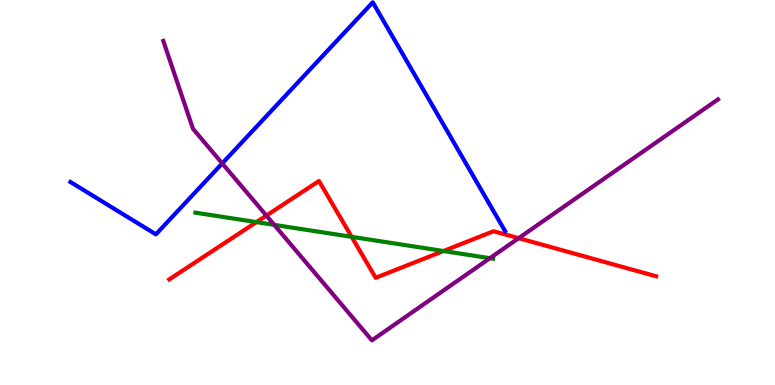[{'lines': ['blue', 'red'], 'intersections': []}, {'lines': ['green', 'red'], 'intersections': [{'x': 3.31, 'y': 4.23}, {'x': 4.54, 'y': 3.85}, {'x': 5.72, 'y': 3.48}]}, {'lines': ['purple', 'red'], 'intersections': [{'x': 3.44, 'y': 4.4}, {'x': 6.69, 'y': 3.81}]}, {'lines': ['blue', 'green'], 'intersections': []}, {'lines': ['blue', 'purple'], 'intersections': [{'x': 2.87, 'y': 5.76}]}, {'lines': ['green', 'purple'], 'intersections': [{'x': 3.54, 'y': 4.16}, {'x': 6.32, 'y': 3.29}]}]